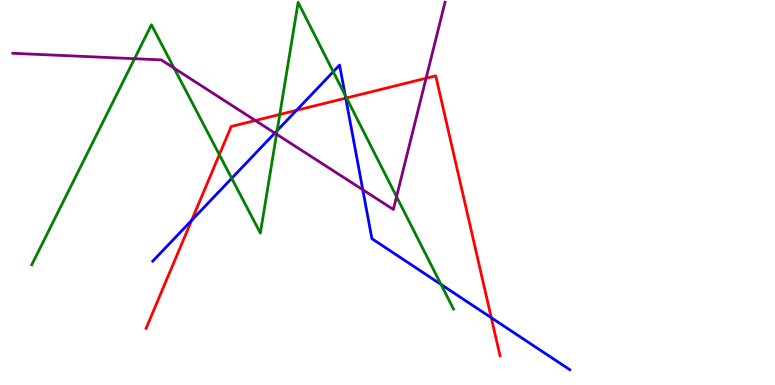[{'lines': ['blue', 'red'], 'intersections': [{'x': 2.47, 'y': 4.28}, {'x': 3.83, 'y': 7.13}, {'x': 4.46, 'y': 7.45}, {'x': 6.34, 'y': 1.75}]}, {'lines': ['green', 'red'], 'intersections': [{'x': 2.83, 'y': 5.98}, {'x': 3.61, 'y': 7.03}, {'x': 4.47, 'y': 7.46}]}, {'lines': ['purple', 'red'], 'intersections': [{'x': 3.29, 'y': 6.87}, {'x': 5.5, 'y': 7.97}]}, {'lines': ['blue', 'green'], 'intersections': [{'x': 2.99, 'y': 5.37}, {'x': 3.58, 'y': 6.61}, {'x': 4.3, 'y': 8.14}, {'x': 4.45, 'y': 7.52}, {'x': 5.69, 'y': 2.61}]}, {'lines': ['blue', 'purple'], 'intersections': [{'x': 3.55, 'y': 6.54}, {'x': 4.68, 'y': 5.07}]}, {'lines': ['green', 'purple'], 'intersections': [{'x': 1.74, 'y': 8.48}, {'x': 2.25, 'y': 8.23}, {'x': 3.57, 'y': 6.51}, {'x': 5.12, 'y': 4.89}]}]